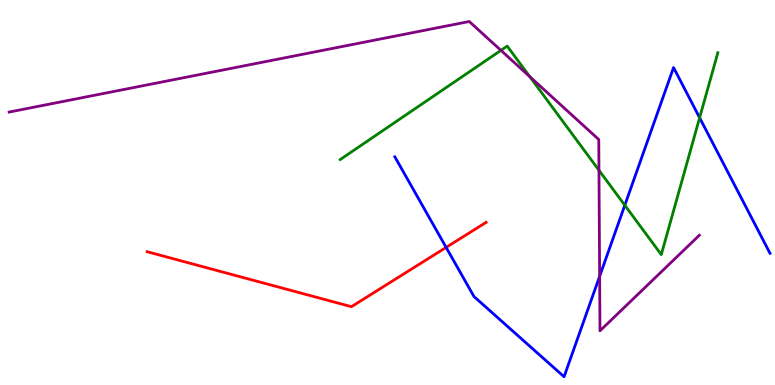[{'lines': ['blue', 'red'], 'intersections': [{'x': 5.76, 'y': 3.57}]}, {'lines': ['green', 'red'], 'intersections': []}, {'lines': ['purple', 'red'], 'intersections': []}, {'lines': ['blue', 'green'], 'intersections': [{'x': 8.06, 'y': 4.67}, {'x': 9.03, 'y': 6.94}]}, {'lines': ['blue', 'purple'], 'intersections': [{'x': 7.74, 'y': 2.82}]}, {'lines': ['green', 'purple'], 'intersections': [{'x': 6.46, 'y': 8.69}, {'x': 6.84, 'y': 8.01}, {'x': 7.73, 'y': 5.58}]}]